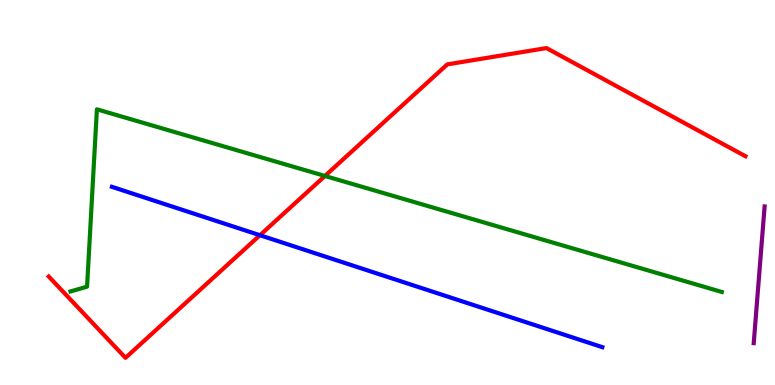[{'lines': ['blue', 'red'], 'intersections': [{'x': 3.35, 'y': 3.89}]}, {'lines': ['green', 'red'], 'intersections': [{'x': 4.19, 'y': 5.43}]}, {'lines': ['purple', 'red'], 'intersections': []}, {'lines': ['blue', 'green'], 'intersections': []}, {'lines': ['blue', 'purple'], 'intersections': []}, {'lines': ['green', 'purple'], 'intersections': []}]